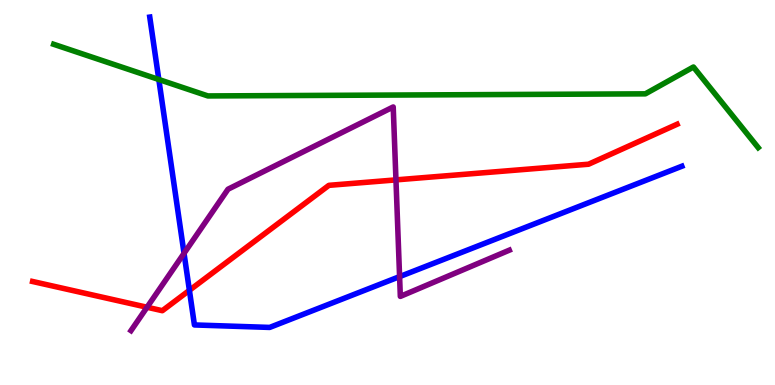[{'lines': ['blue', 'red'], 'intersections': [{'x': 2.44, 'y': 2.46}]}, {'lines': ['green', 'red'], 'intersections': []}, {'lines': ['purple', 'red'], 'intersections': [{'x': 1.9, 'y': 2.02}, {'x': 5.11, 'y': 5.33}]}, {'lines': ['blue', 'green'], 'intersections': [{'x': 2.05, 'y': 7.94}]}, {'lines': ['blue', 'purple'], 'intersections': [{'x': 2.37, 'y': 3.42}, {'x': 5.16, 'y': 2.82}]}, {'lines': ['green', 'purple'], 'intersections': []}]